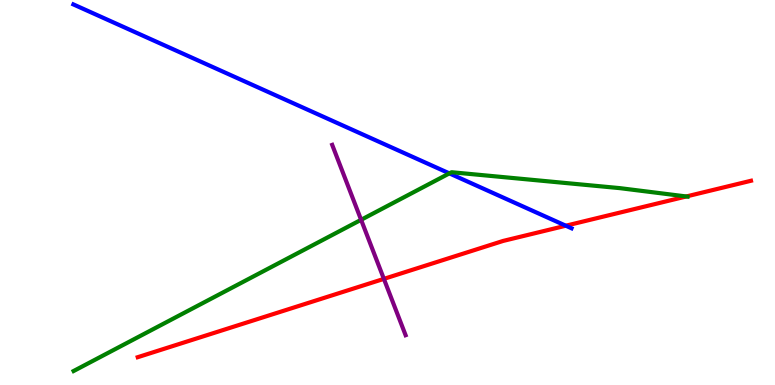[{'lines': ['blue', 'red'], 'intersections': [{'x': 7.3, 'y': 4.14}]}, {'lines': ['green', 'red'], 'intersections': [{'x': 8.86, 'y': 4.9}]}, {'lines': ['purple', 'red'], 'intersections': [{'x': 4.95, 'y': 2.76}]}, {'lines': ['blue', 'green'], 'intersections': [{'x': 5.8, 'y': 5.5}]}, {'lines': ['blue', 'purple'], 'intersections': []}, {'lines': ['green', 'purple'], 'intersections': [{'x': 4.66, 'y': 4.29}]}]